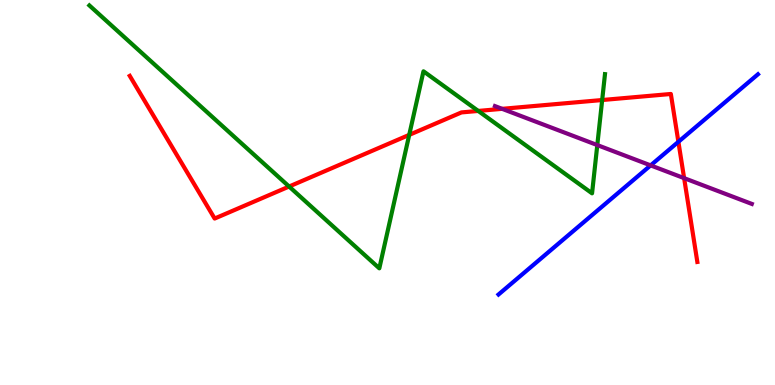[{'lines': ['blue', 'red'], 'intersections': [{'x': 8.75, 'y': 6.32}]}, {'lines': ['green', 'red'], 'intersections': [{'x': 3.73, 'y': 5.16}, {'x': 5.28, 'y': 6.5}, {'x': 6.17, 'y': 7.12}, {'x': 7.77, 'y': 7.4}]}, {'lines': ['purple', 'red'], 'intersections': [{'x': 6.48, 'y': 7.17}, {'x': 8.83, 'y': 5.37}]}, {'lines': ['blue', 'green'], 'intersections': []}, {'lines': ['blue', 'purple'], 'intersections': [{'x': 8.4, 'y': 5.7}]}, {'lines': ['green', 'purple'], 'intersections': [{'x': 7.71, 'y': 6.23}]}]